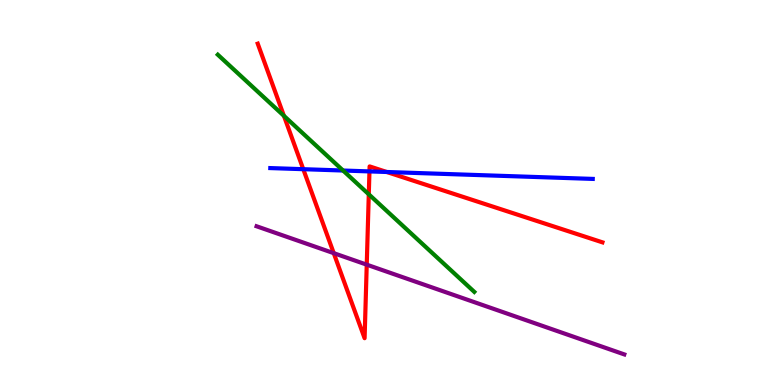[{'lines': ['blue', 'red'], 'intersections': [{'x': 3.91, 'y': 5.61}, {'x': 4.77, 'y': 5.55}, {'x': 4.99, 'y': 5.53}]}, {'lines': ['green', 'red'], 'intersections': [{'x': 3.66, 'y': 6.99}, {'x': 4.76, 'y': 4.95}]}, {'lines': ['purple', 'red'], 'intersections': [{'x': 4.31, 'y': 3.42}, {'x': 4.73, 'y': 3.13}]}, {'lines': ['blue', 'green'], 'intersections': [{'x': 4.43, 'y': 5.57}]}, {'lines': ['blue', 'purple'], 'intersections': []}, {'lines': ['green', 'purple'], 'intersections': []}]